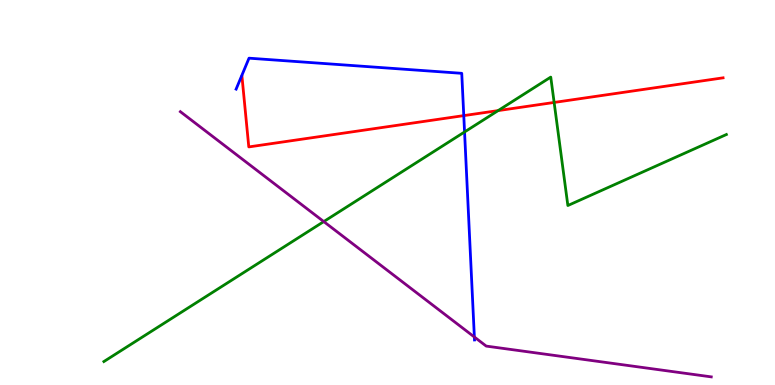[{'lines': ['blue', 'red'], 'intersections': [{'x': 5.98, 'y': 7.0}]}, {'lines': ['green', 'red'], 'intersections': [{'x': 6.43, 'y': 7.13}, {'x': 7.15, 'y': 7.34}]}, {'lines': ['purple', 'red'], 'intersections': []}, {'lines': ['blue', 'green'], 'intersections': [{'x': 5.99, 'y': 6.57}]}, {'lines': ['blue', 'purple'], 'intersections': [{'x': 6.12, 'y': 1.25}]}, {'lines': ['green', 'purple'], 'intersections': [{'x': 4.18, 'y': 4.24}]}]